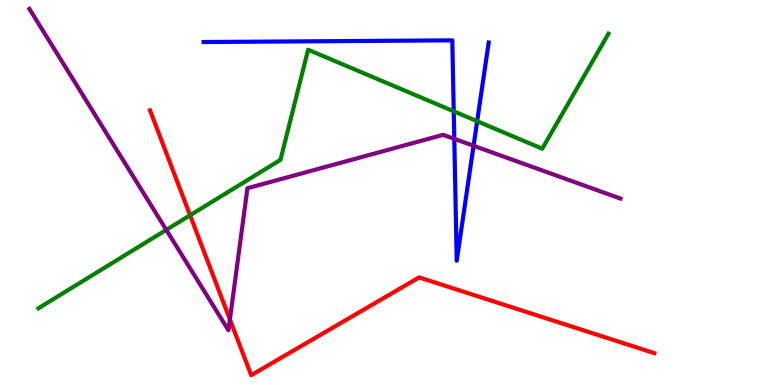[{'lines': ['blue', 'red'], 'intersections': []}, {'lines': ['green', 'red'], 'intersections': [{'x': 2.45, 'y': 4.41}]}, {'lines': ['purple', 'red'], 'intersections': [{'x': 2.97, 'y': 1.7}]}, {'lines': ['blue', 'green'], 'intersections': [{'x': 5.85, 'y': 7.11}, {'x': 6.16, 'y': 6.85}]}, {'lines': ['blue', 'purple'], 'intersections': [{'x': 5.86, 'y': 6.39}, {'x': 6.11, 'y': 6.21}]}, {'lines': ['green', 'purple'], 'intersections': [{'x': 2.15, 'y': 4.03}]}]